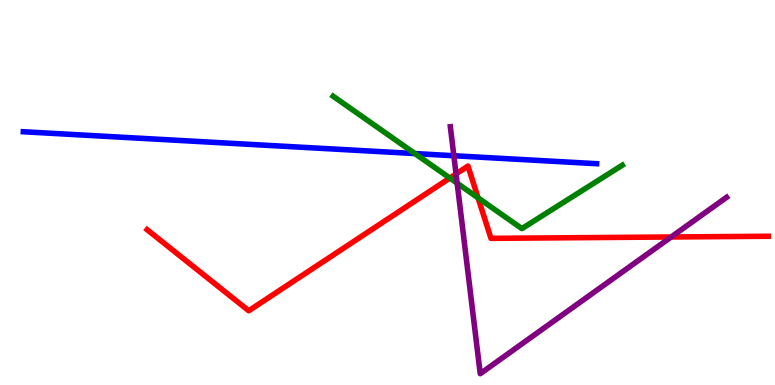[{'lines': ['blue', 'red'], 'intersections': []}, {'lines': ['green', 'red'], 'intersections': [{'x': 5.8, 'y': 5.38}, {'x': 6.17, 'y': 4.86}]}, {'lines': ['purple', 'red'], 'intersections': [{'x': 5.88, 'y': 5.48}, {'x': 8.66, 'y': 3.84}]}, {'lines': ['blue', 'green'], 'intersections': [{'x': 5.35, 'y': 6.01}]}, {'lines': ['blue', 'purple'], 'intersections': [{'x': 5.86, 'y': 5.95}]}, {'lines': ['green', 'purple'], 'intersections': [{'x': 5.9, 'y': 5.24}]}]